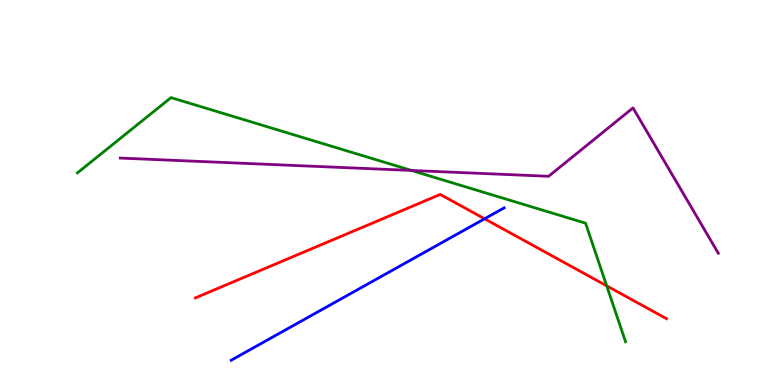[{'lines': ['blue', 'red'], 'intersections': [{'x': 6.25, 'y': 4.32}]}, {'lines': ['green', 'red'], 'intersections': [{'x': 7.83, 'y': 2.58}]}, {'lines': ['purple', 'red'], 'intersections': []}, {'lines': ['blue', 'green'], 'intersections': []}, {'lines': ['blue', 'purple'], 'intersections': []}, {'lines': ['green', 'purple'], 'intersections': [{'x': 5.31, 'y': 5.57}]}]